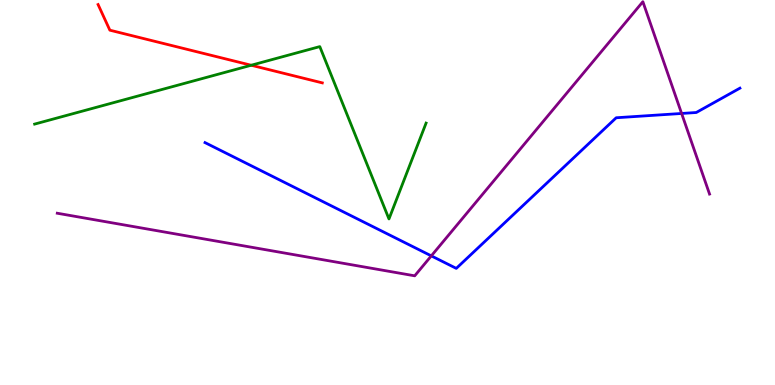[{'lines': ['blue', 'red'], 'intersections': []}, {'lines': ['green', 'red'], 'intersections': [{'x': 3.24, 'y': 8.31}]}, {'lines': ['purple', 'red'], 'intersections': []}, {'lines': ['blue', 'green'], 'intersections': []}, {'lines': ['blue', 'purple'], 'intersections': [{'x': 5.57, 'y': 3.35}, {'x': 8.8, 'y': 7.05}]}, {'lines': ['green', 'purple'], 'intersections': []}]